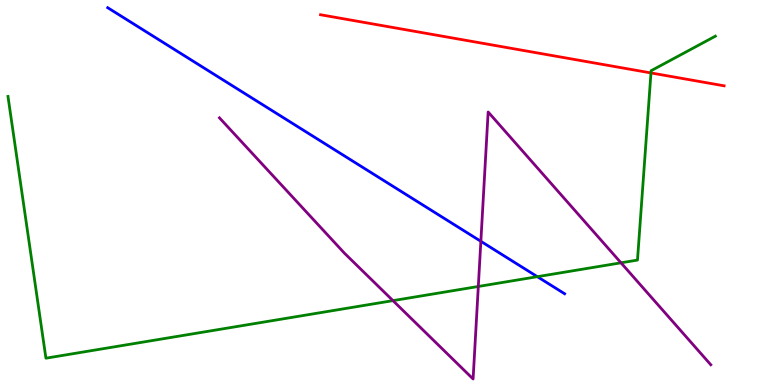[{'lines': ['blue', 'red'], 'intersections': []}, {'lines': ['green', 'red'], 'intersections': [{'x': 8.4, 'y': 8.11}]}, {'lines': ['purple', 'red'], 'intersections': []}, {'lines': ['blue', 'green'], 'intersections': [{'x': 6.93, 'y': 2.81}]}, {'lines': ['blue', 'purple'], 'intersections': [{'x': 6.2, 'y': 3.73}]}, {'lines': ['green', 'purple'], 'intersections': [{'x': 5.07, 'y': 2.19}, {'x': 6.17, 'y': 2.56}, {'x': 8.01, 'y': 3.17}]}]